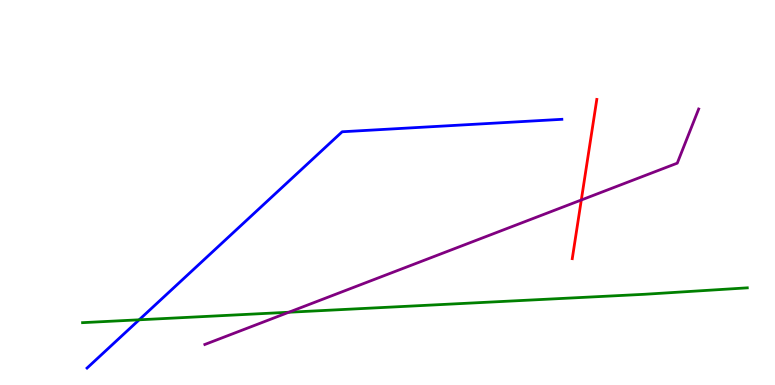[{'lines': ['blue', 'red'], 'intersections': []}, {'lines': ['green', 'red'], 'intersections': []}, {'lines': ['purple', 'red'], 'intersections': [{'x': 7.5, 'y': 4.81}]}, {'lines': ['blue', 'green'], 'intersections': [{'x': 1.8, 'y': 1.69}]}, {'lines': ['blue', 'purple'], 'intersections': []}, {'lines': ['green', 'purple'], 'intersections': [{'x': 3.73, 'y': 1.89}]}]